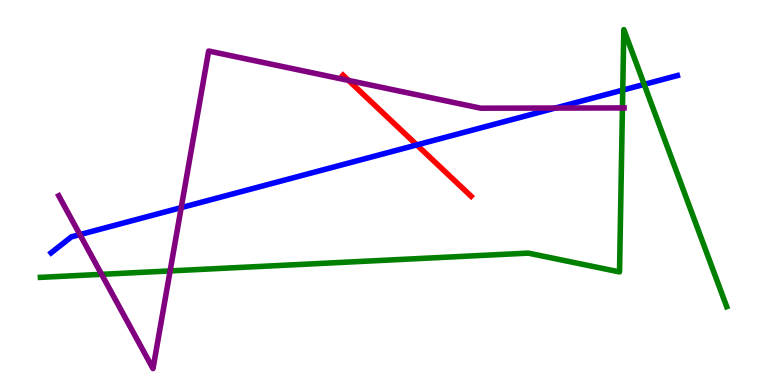[{'lines': ['blue', 'red'], 'intersections': [{'x': 5.38, 'y': 6.24}]}, {'lines': ['green', 'red'], 'intersections': []}, {'lines': ['purple', 'red'], 'intersections': [{'x': 4.5, 'y': 7.91}]}, {'lines': ['blue', 'green'], 'intersections': [{'x': 8.04, 'y': 7.66}, {'x': 8.31, 'y': 7.81}]}, {'lines': ['blue', 'purple'], 'intersections': [{'x': 1.03, 'y': 3.91}, {'x': 2.34, 'y': 4.61}, {'x': 7.16, 'y': 7.19}]}, {'lines': ['green', 'purple'], 'intersections': [{'x': 1.31, 'y': 2.87}, {'x': 2.19, 'y': 2.96}, {'x': 8.03, 'y': 7.2}]}]